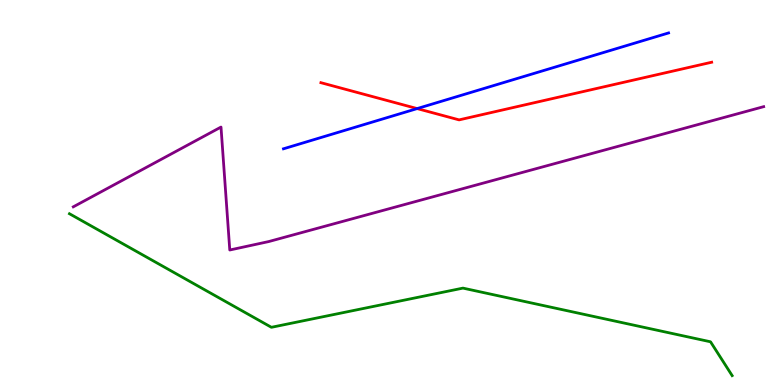[{'lines': ['blue', 'red'], 'intersections': [{'x': 5.38, 'y': 7.18}]}, {'lines': ['green', 'red'], 'intersections': []}, {'lines': ['purple', 'red'], 'intersections': []}, {'lines': ['blue', 'green'], 'intersections': []}, {'lines': ['blue', 'purple'], 'intersections': []}, {'lines': ['green', 'purple'], 'intersections': []}]